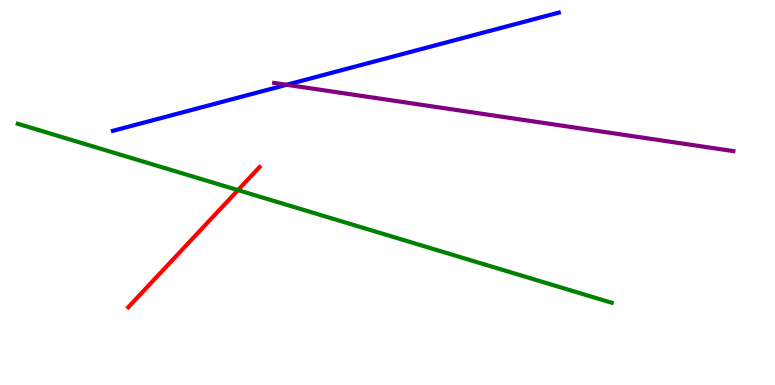[{'lines': ['blue', 'red'], 'intersections': []}, {'lines': ['green', 'red'], 'intersections': [{'x': 3.07, 'y': 5.06}]}, {'lines': ['purple', 'red'], 'intersections': []}, {'lines': ['blue', 'green'], 'intersections': []}, {'lines': ['blue', 'purple'], 'intersections': [{'x': 3.7, 'y': 7.8}]}, {'lines': ['green', 'purple'], 'intersections': []}]